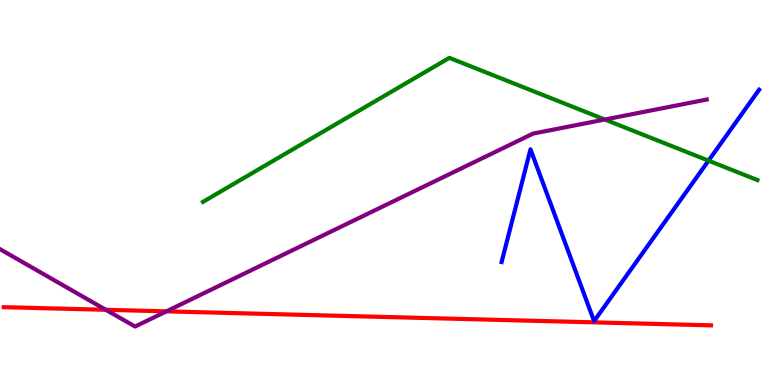[{'lines': ['blue', 'red'], 'intersections': []}, {'lines': ['green', 'red'], 'intersections': []}, {'lines': ['purple', 'red'], 'intersections': [{'x': 1.37, 'y': 1.95}, {'x': 2.15, 'y': 1.91}]}, {'lines': ['blue', 'green'], 'intersections': [{'x': 9.14, 'y': 5.83}]}, {'lines': ['blue', 'purple'], 'intersections': []}, {'lines': ['green', 'purple'], 'intersections': [{'x': 7.8, 'y': 6.9}]}]